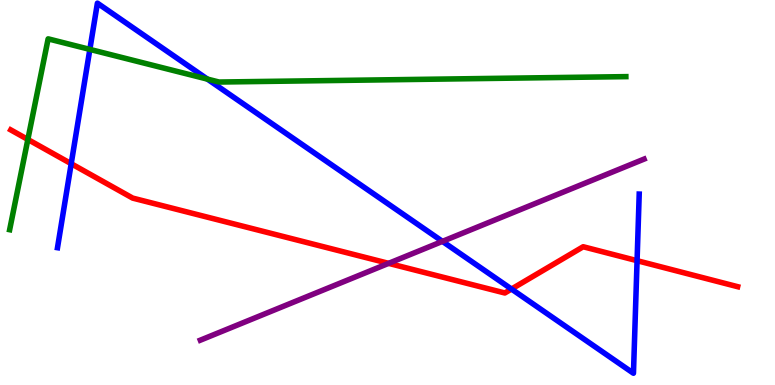[{'lines': ['blue', 'red'], 'intersections': [{'x': 0.919, 'y': 5.75}, {'x': 6.6, 'y': 2.49}, {'x': 8.22, 'y': 3.23}]}, {'lines': ['green', 'red'], 'intersections': [{'x': 0.359, 'y': 6.38}]}, {'lines': ['purple', 'red'], 'intersections': [{'x': 5.01, 'y': 3.16}]}, {'lines': ['blue', 'green'], 'intersections': [{'x': 1.16, 'y': 8.72}, {'x': 2.68, 'y': 7.95}]}, {'lines': ['blue', 'purple'], 'intersections': [{'x': 5.71, 'y': 3.73}]}, {'lines': ['green', 'purple'], 'intersections': []}]